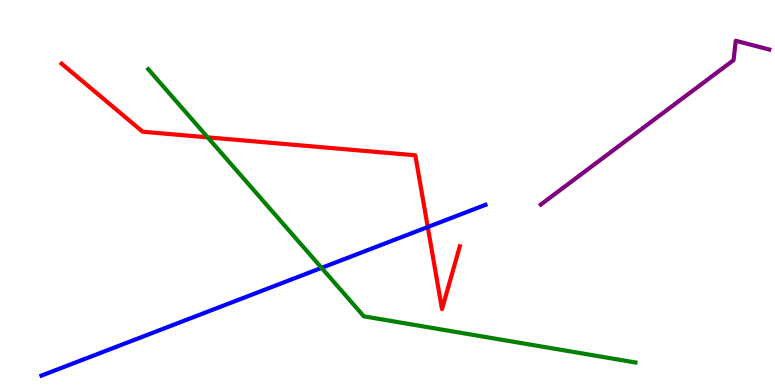[{'lines': ['blue', 'red'], 'intersections': [{'x': 5.52, 'y': 4.1}]}, {'lines': ['green', 'red'], 'intersections': [{'x': 2.68, 'y': 6.43}]}, {'lines': ['purple', 'red'], 'intersections': []}, {'lines': ['blue', 'green'], 'intersections': [{'x': 4.15, 'y': 3.04}]}, {'lines': ['blue', 'purple'], 'intersections': []}, {'lines': ['green', 'purple'], 'intersections': []}]